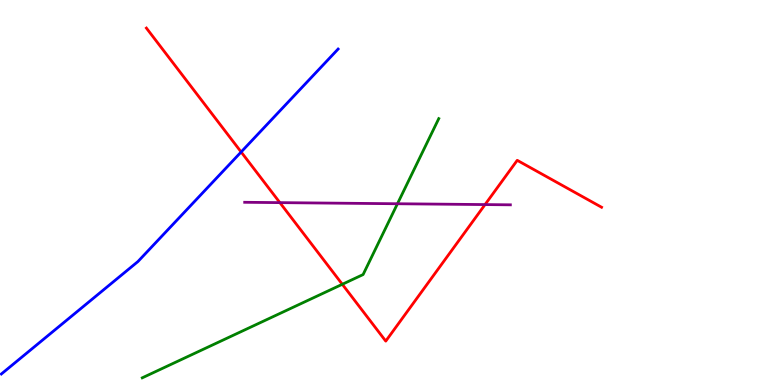[{'lines': ['blue', 'red'], 'intersections': [{'x': 3.11, 'y': 6.05}]}, {'lines': ['green', 'red'], 'intersections': [{'x': 4.42, 'y': 2.62}]}, {'lines': ['purple', 'red'], 'intersections': [{'x': 3.61, 'y': 4.74}, {'x': 6.26, 'y': 4.69}]}, {'lines': ['blue', 'green'], 'intersections': []}, {'lines': ['blue', 'purple'], 'intersections': []}, {'lines': ['green', 'purple'], 'intersections': [{'x': 5.13, 'y': 4.71}]}]